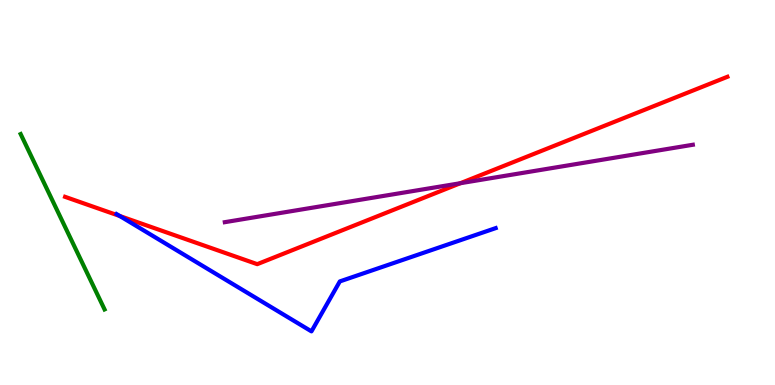[{'lines': ['blue', 'red'], 'intersections': [{'x': 1.55, 'y': 4.39}]}, {'lines': ['green', 'red'], 'intersections': []}, {'lines': ['purple', 'red'], 'intersections': [{'x': 5.94, 'y': 5.24}]}, {'lines': ['blue', 'green'], 'intersections': []}, {'lines': ['blue', 'purple'], 'intersections': []}, {'lines': ['green', 'purple'], 'intersections': []}]